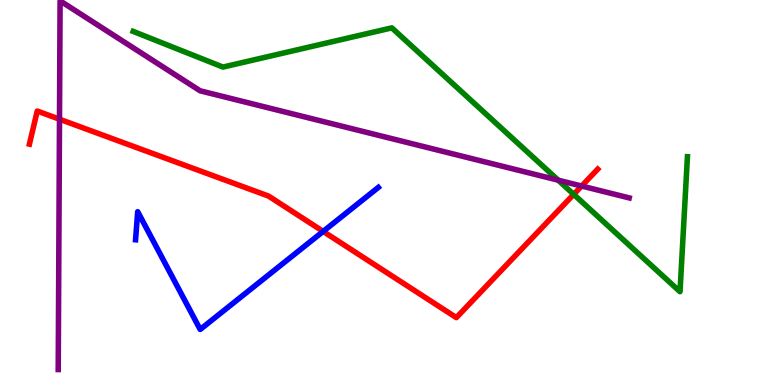[{'lines': ['blue', 'red'], 'intersections': [{'x': 4.17, 'y': 3.99}]}, {'lines': ['green', 'red'], 'intersections': [{'x': 7.4, 'y': 4.95}]}, {'lines': ['purple', 'red'], 'intersections': [{'x': 0.768, 'y': 6.9}, {'x': 7.5, 'y': 5.17}]}, {'lines': ['blue', 'green'], 'intersections': []}, {'lines': ['blue', 'purple'], 'intersections': []}, {'lines': ['green', 'purple'], 'intersections': [{'x': 7.2, 'y': 5.32}]}]